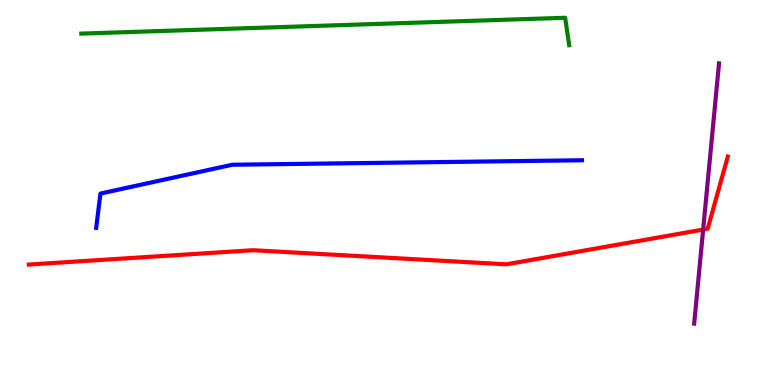[{'lines': ['blue', 'red'], 'intersections': []}, {'lines': ['green', 'red'], 'intersections': []}, {'lines': ['purple', 'red'], 'intersections': [{'x': 9.07, 'y': 4.04}]}, {'lines': ['blue', 'green'], 'intersections': []}, {'lines': ['blue', 'purple'], 'intersections': []}, {'lines': ['green', 'purple'], 'intersections': []}]